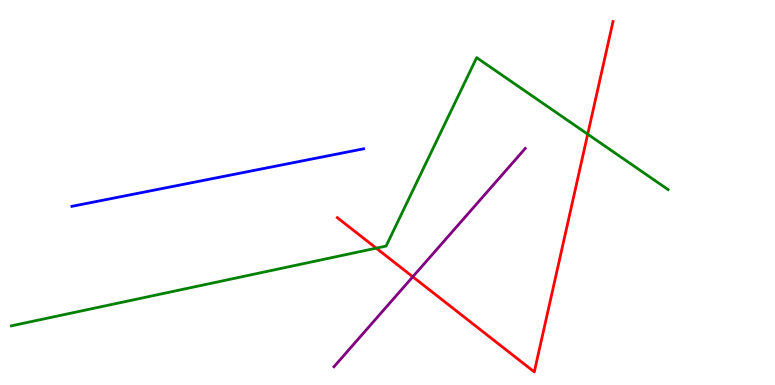[{'lines': ['blue', 'red'], 'intersections': []}, {'lines': ['green', 'red'], 'intersections': [{'x': 4.85, 'y': 3.55}, {'x': 7.58, 'y': 6.51}]}, {'lines': ['purple', 'red'], 'intersections': [{'x': 5.33, 'y': 2.81}]}, {'lines': ['blue', 'green'], 'intersections': []}, {'lines': ['blue', 'purple'], 'intersections': []}, {'lines': ['green', 'purple'], 'intersections': []}]